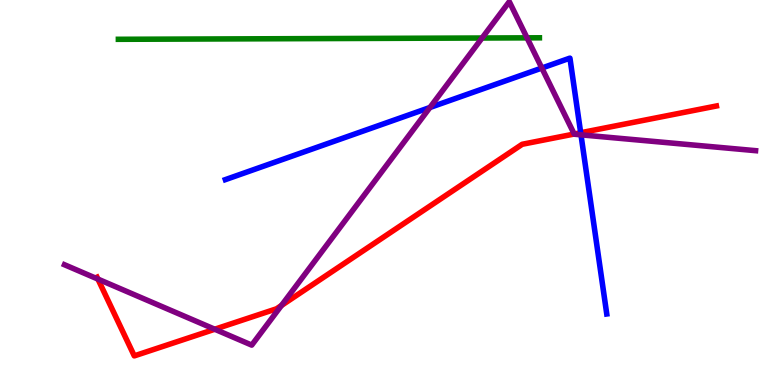[{'lines': ['blue', 'red'], 'intersections': [{'x': 7.49, 'y': 6.55}]}, {'lines': ['green', 'red'], 'intersections': []}, {'lines': ['purple', 'red'], 'intersections': [{'x': 1.26, 'y': 2.75}, {'x': 2.77, 'y': 1.45}, {'x': 3.63, 'y': 2.07}, {'x': 7.41, 'y': 6.52}]}, {'lines': ['blue', 'green'], 'intersections': []}, {'lines': ['blue', 'purple'], 'intersections': [{'x': 5.55, 'y': 7.21}, {'x': 6.99, 'y': 8.23}, {'x': 7.5, 'y': 6.5}]}, {'lines': ['green', 'purple'], 'intersections': [{'x': 6.22, 'y': 9.01}, {'x': 6.8, 'y': 9.02}]}]